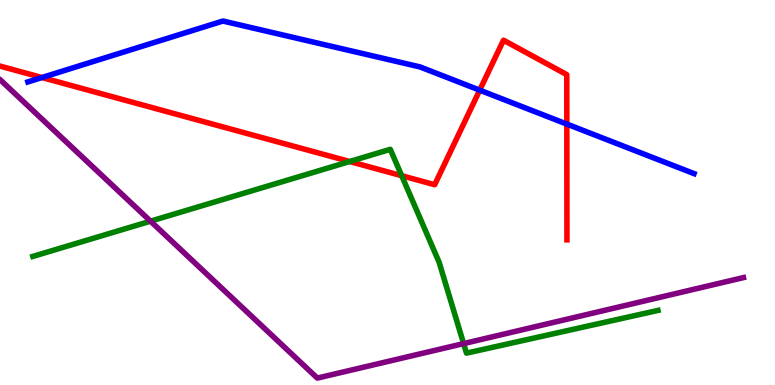[{'lines': ['blue', 'red'], 'intersections': [{'x': 0.541, 'y': 7.99}, {'x': 6.19, 'y': 7.66}, {'x': 7.31, 'y': 6.78}]}, {'lines': ['green', 'red'], 'intersections': [{'x': 4.51, 'y': 5.8}, {'x': 5.18, 'y': 5.44}]}, {'lines': ['purple', 'red'], 'intersections': []}, {'lines': ['blue', 'green'], 'intersections': []}, {'lines': ['blue', 'purple'], 'intersections': []}, {'lines': ['green', 'purple'], 'intersections': [{'x': 1.94, 'y': 4.26}, {'x': 5.98, 'y': 1.08}]}]